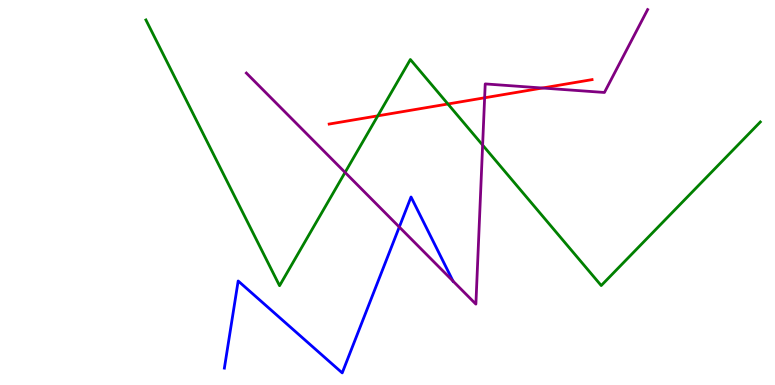[{'lines': ['blue', 'red'], 'intersections': []}, {'lines': ['green', 'red'], 'intersections': [{'x': 4.87, 'y': 6.99}, {'x': 5.78, 'y': 7.3}]}, {'lines': ['purple', 'red'], 'intersections': [{'x': 6.25, 'y': 7.46}, {'x': 7.0, 'y': 7.71}]}, {'lines': ['blue', 'green'], 'intersections': []}, {'lines': ['blue', 'purple'], 'intersections': [{'x': 5.15, 'y': 4.1}, {'x': 5.85, 'y': 2.7}]}, {'lines': ['green', 'purple'], 'intersections': [{'x': 4.45, 'y': 5.52}, {'x': 6.23, 'y': 6.23}]}]